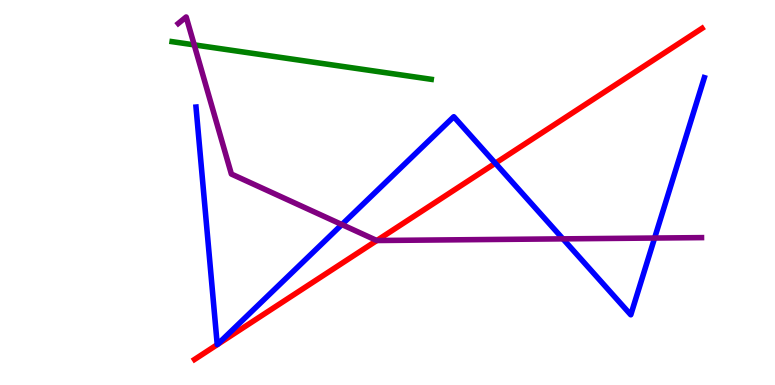[{'lines': ['blue', 'red'], 'intersections': [{'x': 6.39, 'y': 5.76}]}, {'lines': ['green', 'red'], 'intersections': []}, {'lines': ['purple', 'red'], 'intersections': [{'x': 4.86, 'y': 3.75}]}, {'lines': ['blue', 'green'], 'intersections': []}, {'lines': ['blue', 'purple'], 'intersections': [{'x': 4.41, 'y': 4.17}, {'x': 7.26, 'y': 3.8}, {'x': 8.45, 'y': 3.82}]}, {'lines': ['green', 'purple'], 'intersections': [{'x': 2.51, 'y': 8.83}]}]